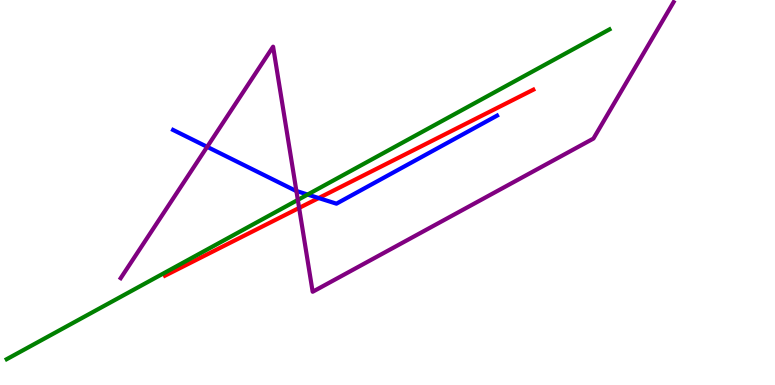[{'lines': ['blue', 'red'], 'intersections': [{'x': 4.11, 'y': 4.86}]}, {'lines': ['green', 'red'], 'intersections': []}, {'lines': ['purple', 'red'], 'intersections': [{'x': 3.86, 'y': 4.6}]}, {'lines': ['blue', 'green'], 'intersections': [{'x': 3.97, 'y': 4.95}]}, {'lines': ['blue', 'purple'], 'intersections': [{'x': 2.67, 'y': 6.19}, {'x': 3.82, 'y': 5.04}]}, {'lines': ['green', 'purple'], 'intersections': [{'x': 3.84, 'y': 4.81}]}]